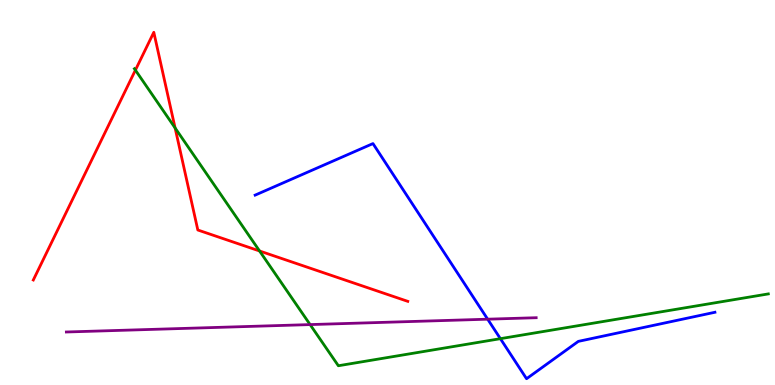[{'lines': ['blue', 'red'], 'intersections': []}, {'lines': ['green', 'red'], 'intersections': [{'x': 1.75, 'y': 8.18}, {'x': 2.26, 'y': 6.68}, {'x': 3.35, 'y': 3.48}]}, {'lines': ['purple', 'red'], 'intersections': []}, {'lines': ['blue', 'green'], 'intersections': [{'x': 6.46, 'y': 1.2}]}, {'lines': ['blue', 'purple'], 'intersections': [{'x': 6.29, 'y': 1.71}]}, {'lines': ['green', 'purple'], 'intersections': [{'x': 4.0, 'y': 1.57}]}]